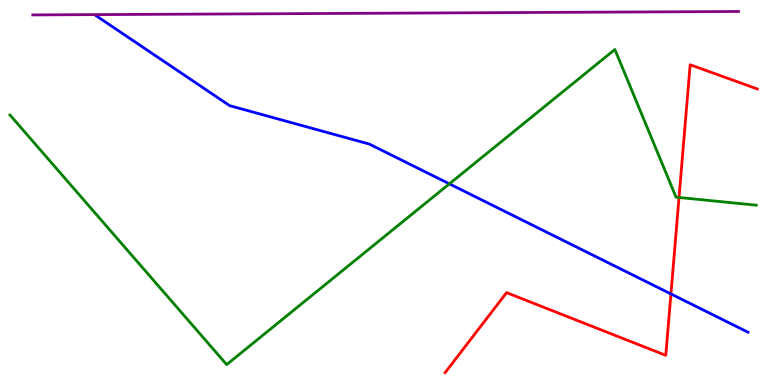[{'lines': ['blue', 'red'], 'intersections': [{'x': 8.66, 'y': 2.37}]}, {'lines': ['green', 'red'], 'intersections': [{'x': 8.76, 'y': 4.87}]}, {'lines': ['purple', 'red'], 'intersections': []}, {'lines': ['blue', 'green'], 'intersections': [{'x': 5.8, 'y': 5.22}]}, {'lines': ['blue', 'purple'], 'intersections': []}, {'lines': ['green', 'purple'], 'intersections': []}]